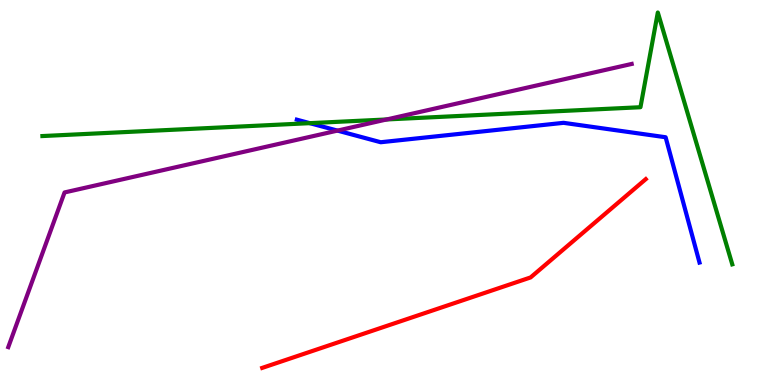[{'lines': ['blue', 'red'], 'intersections': []}, {'lines': ['green', 'red'], 'intersections': []}, {'lines': ['purple', 'red'], 'intersections': []}, {'lines': ['blue', 'green'], 'intersections': [{'x': 4.0, 'y': 6.8}]}, {'lines': ['blue', 'purple'], 'intersections': [{'x': 4.35, 'y': 6.61}]}, {'lines': ['green', 'purple'], 'intersections': [{'x': 4.99, 'y': 6.9}]}]